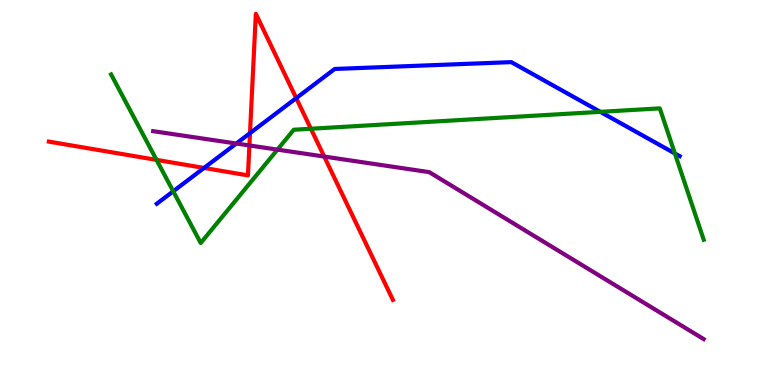[{'lines': ['blue', 'red'], 'intersections': [{'x': 2.63, 'y': 5.64}, {'x': 3.23, 'y': 6.54}, {'x': 3.82, 'y': 7.45}]}, {'lines': ['green', 'red'], 'intersections': [{'x': 2.02, 'y': 5.85}, {'x': 4.01, 'y': 6.66}]}, {'lines': ['purple', 'red'], 'intersections': [{'x': 3.22, 'y': 6.22}, {'x': 4.18, 'y': 5.93}]}, {'lines': ['blue', 'green'], 'intersections': [{'x': 2.24, 'y': 5.03}, {'x': 7.75, 'y': 7.09}, {'x': 8.71, 'y': 6.01}]}, {'lines': ['blue', 'purple'], 'intersections': [{'x': 3.05, 'y': 6.27}]}, {'lines': ['green', 'purple'], 'intersections': [{'x': 3.58, 'y': 6.11}]}]